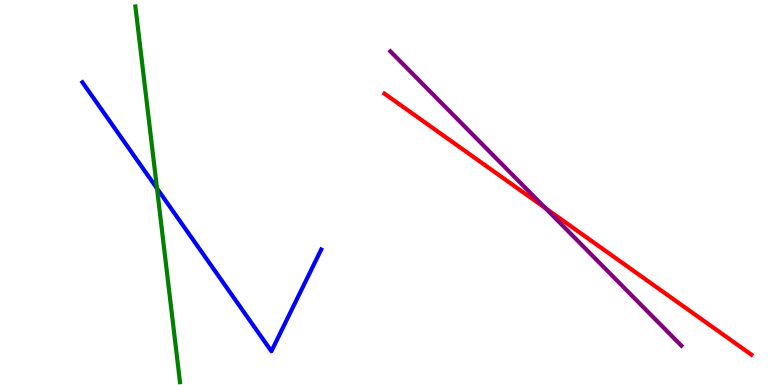[{'lines': ['blue', 'red'], 'intersections': []}, {'lines': ['green', 'red'], 'intersections': []}, {'lines': ['purple', 'red'], 'intersections': [{'x': 7.04, 'y': 4.59}]}, {'lines': ['blue', 'green'], 'intersections': [{'x': 2.03, 'y': 5.11}]}, {'lines': ['blue', 'purple'], 'intersections': []}, {'lines': ['green', 'purple'], 'intersections': []}]